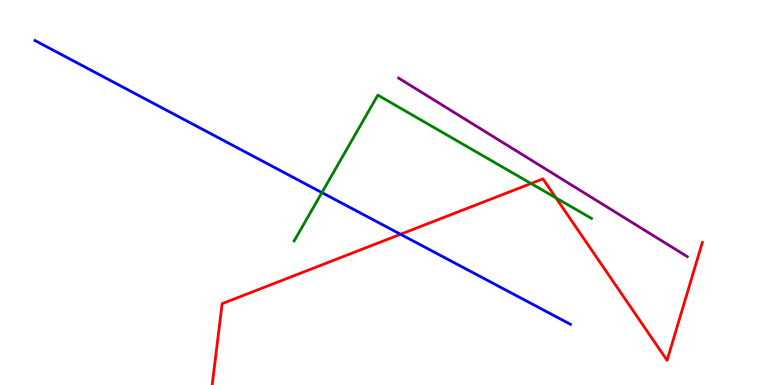[{'lines': ['blue', 'red'], 'intersections': [{'x': 5.17, 'y': 3.92}]}, {'lines': ['green', 'red'], 'intersections': [{'x': 6.85, 'y': 5.23}, {'x': 7.17, 'y': 4.86}]}, {'lines': ['purple', 'red'], 'intersections': []}, {'lines': ['blue', 'green'], 'intersections': [{'x': 4.15, 'y': 5.0}]}, {'lines': ['blue', 'purple'], 'intersections': []}, {'lines': ['green', 'purple'], 'intersections': []}]